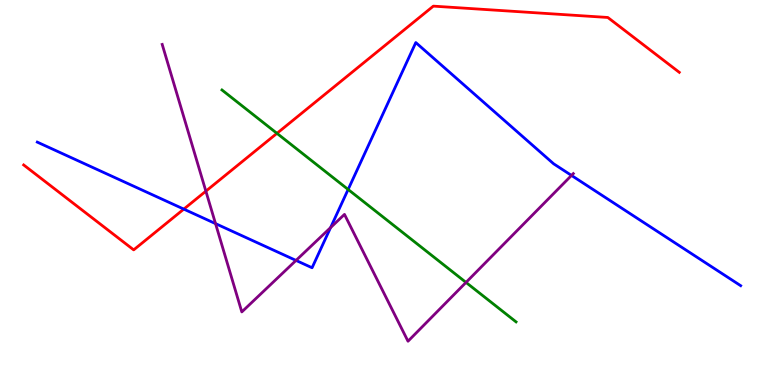[{'lines': ['blue', 'red'], 'intersections': [{'x': 2.37, 'y': 4.57}]}, {'lines': ['green', 'red'], 'intersections': [{'x': 3.57, 'y': 6.54}]}, {'lines': ['purple', 'red'], 'intersections': [{'x': 2.66, 'y': 5.03}]}, {'lines': ['blue', 'green'], 'intersections': [{'x': 4.49, 'y': 5.08}]}, {'lines': ['blue', 'purple'], 'intersections': [{'x': 2.78, 'y': 4.19}, {'x': 3.82, 'y': 3.24}, {'x': 4.27, 'y': 4.09}, {'x': 7.37, 'y': 5.44}]}, {'lines': ['green', 'purple'], 'intersections': [{'x': 6.01, 'y': 2.66}]}]